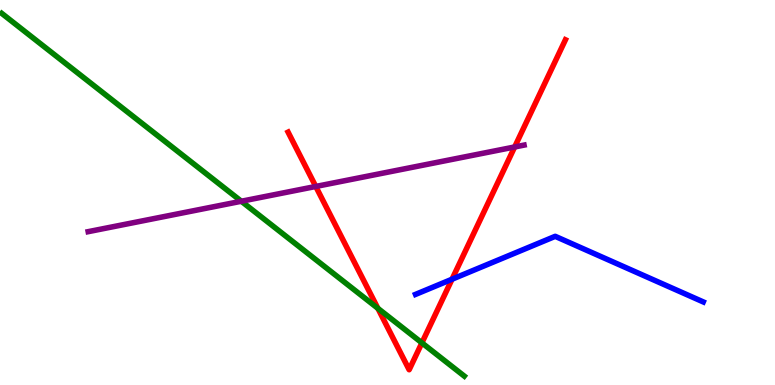[{'lines': ['blue', 'red'], 'intersections': [{'x': 5.83, 'y': 2.75}]}, {'lines': ['green', 'red'], 'intersections': [{'x': 4.88, 'y': 1.99}, {'x': 5.44, 'y': 1.09}]}, {'lines': ['purple', 'red'], 'intersections': [{'x': 4.07, 'y': 5.16}, {'x': 6.64, 'y': 6.18}]}, {'lines': ['blue', 'green'], 'intersections': []}, {'lines': ['blue', 'purple'], 'intersections': []}, {'lines': ['green', 'purple'], 'intersections': [{'x': 3.11, 'y': 4.77}]}]